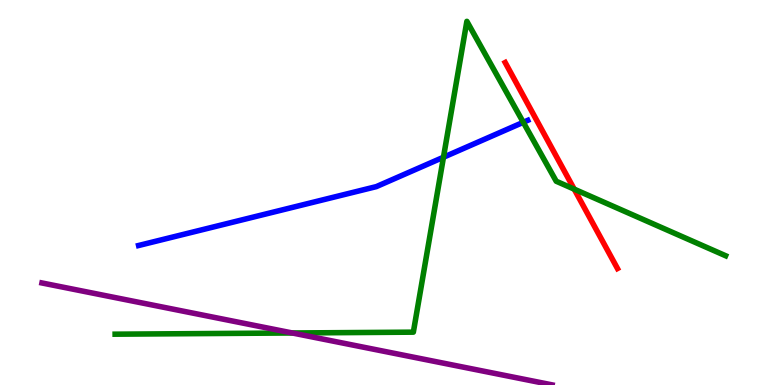[{'lines': ['blue', 'red'], 'intersections': []}, {'lines': ['green', 'red'], 'intersections': [{'x': 7.41, 'y': 5.09}]}, {'lines': ['purple', 'red'], 'intersections': []}, {'lines': ['blue', 'green'], 'intersections': [{'x': 5.72, 'y': 5.92}, {'x': 6.75, 'y': 6.82}]}, {'lines': ['blue', 'purple'], 'intersections': []}, {'lines': ['green', 'purple'], 'intersections': [{'x': 3.77, 'y': 1.35}]}]